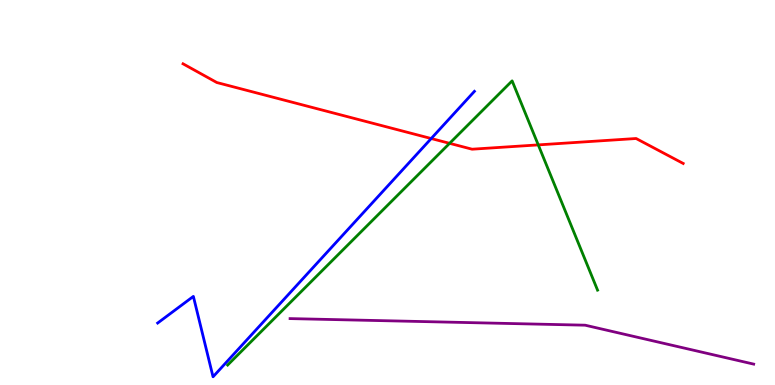[{'lines': ['blue', 'red'], 'intersections': [{'x': 5.56, 'y': 6.4}]}, {'lines': ['green', 'red'], 'intersections': [{'x': 5.8, 'y': 6.28}, {'x': 6.95, 'y': 6.24}]}, {'lines': ['purple', 'red'], 'intersections': []}, {'lines': ['blue', 'green'], 'intersections': []}, {'lines': ['blue', 'purple'], 'intersections': []}, {'lines': ['green', 'purple'], 'intersections': []}]